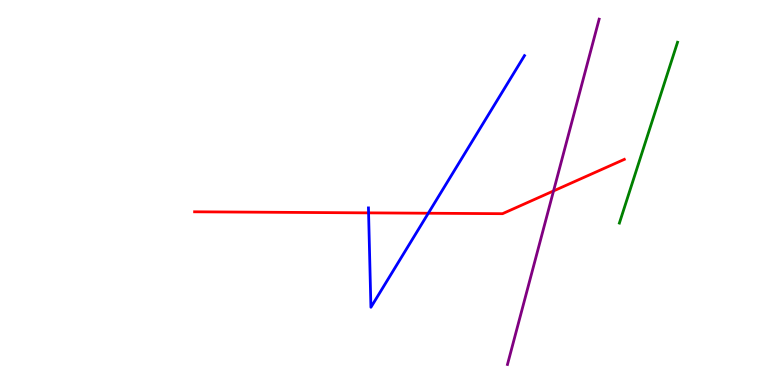[{'lines': ['blue', 'red'], 'intersections': [{'x': 4.76, 'y': 4.47}, {'x': 5.53, 'y': 4.46}]}, {'lines': ['green', 'red'], 'intersections': []}, {'lines': ['purple', 'red'], 'intersections': [{'x': 7.14, 'y': 5.04}]}, {'lines': ['blue', 'green'], 'intersections': []}, {'lines': ['blue', 'purple'], 'intersections': []}, {'lines': ['green', 'purple'], 'intersections': []}]